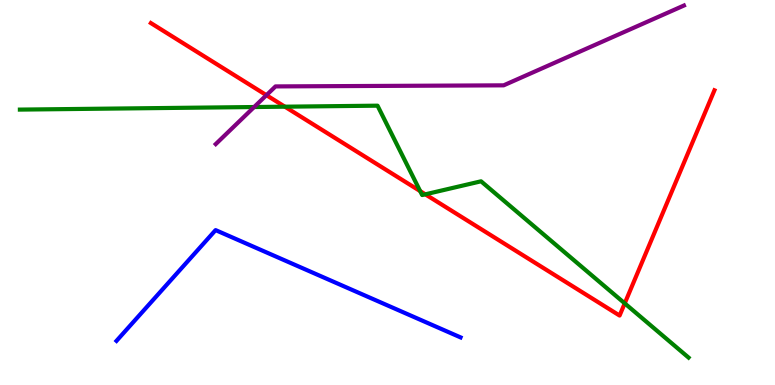[{'lines': ['blue', 'red'], 'intersections': []}, {'lines': ['green', 'red'], 'intersections': [{'x': 3.68, 'y': 7.23}, {'x': 5.42, 'y': 5.04}, {'x': 5.49, 'y': 4.95}, {'x': 8.06, 'y': 2.12}]}, {'lines': ['purple', 'red'], 'intersections': [{'x': 3.44, 'y': 7.53}]}, {'lines': ['blue', 'green'], 'intersections': []}, {'lines': ['blue', 'purple'], 'intersections': []}, {'lines': ['green', 'purple'], 'intersections': [{'x': 3.28, 'y': 7.22}]}]